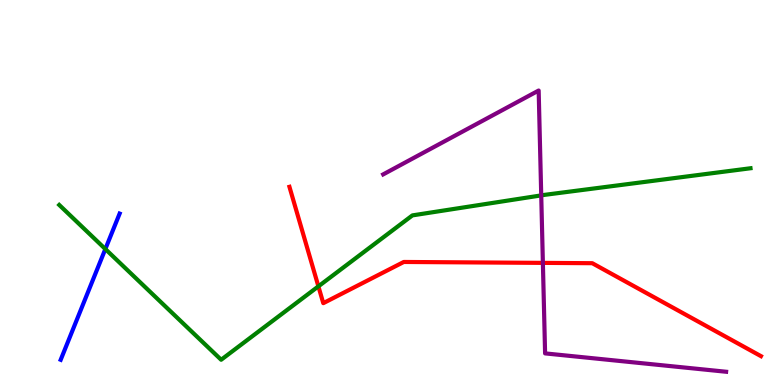[{'lines': ['blue', 'red'], 'intersections': []}, {'lines': ['green', 'red'], 'intersections': [{'x': 4.11, 'y': 2.56}]}, {'lines': ['purple', 'red'], 'intersections': [{'x': 7.0, 'y': 3.17}]}, {'lines': ['blue', 'green'], 'intersections': [{'x': 1.36, 'y': 3.53}]}, {'lines': ['blue', 'purple'], 'intersections': []}, {'lines': ['green', 'purple'], 'intersections': [{'x': 6.98, 'y': 4.92}]}]